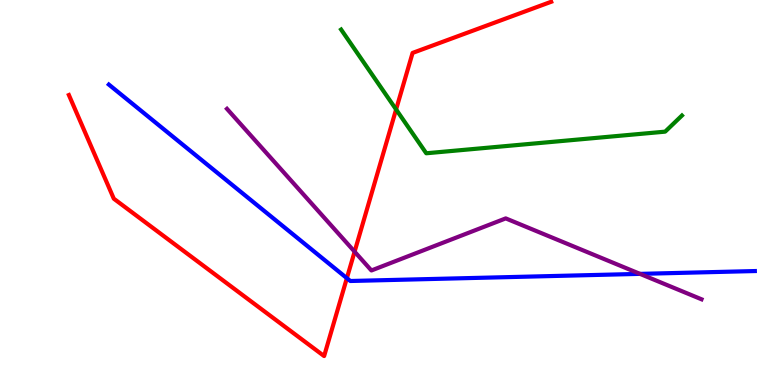[{'lines': ['blue', 'red'], 'intersections': [{'x': 4.48, 'y': 2.77}]}, {'lines': ['green', 'red'], 'intersections': [{'x': 5.11, 'y': 7.16}]}, {'lines': ['purple', 'red'], 'intersections': [{'x': 4.58, 'y': 3.46}]}, {'lines': ['blue', 'green'], 'intersections': []}, {'lines': ['blue', 'purple'], 'intersections': [{'x': 8.26, 'y': 2.89}]}, {'lines': ['green', 'purple'], 'intersections': []}]